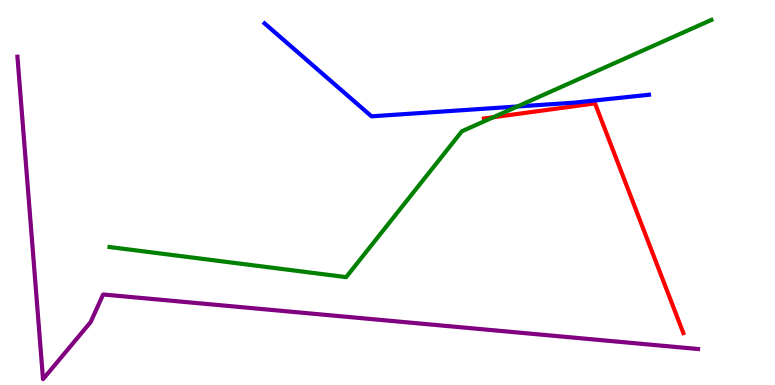[{'lines': ['blue', 'red'], 'intersections': []}, {'lines': ['green', 'red'], 'intersections': [{'x': 6.37, 'y': 6.96}]}, {'lines': ['purple', 'red'], 'intersections': []}, {'lines': ['blue', 'green'], 'intersections': [{'x': 6.68, 'y': 7.23}]}, {'lines': ['blue', 'purple'], 'intersections': []}, {'lines': ['green', 'purple'], 'intersections': []}]